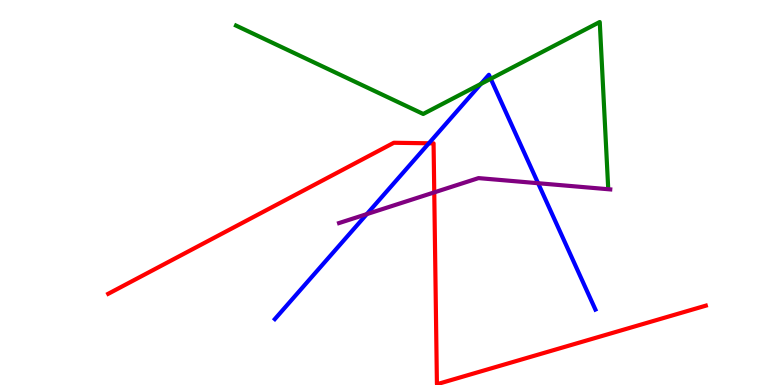[{'lines': ['blue', 'red'], 'intersections': [{'x': 5.53, 'y': 6.28}]}, {'lines': ['green', 'red'], 'intersections': []}, {'lines': ['purple', 'red'], 'intersections': [{'x': 5.6, 'y': 5.0}]}, {'lines': ['blue', 'green'], 'intersections': [{'x': 6.21, 'y': 7.82}, {'x': 6.33, 'y': 7.95}]}, {'lines': ['blue', 'purple'], 'intersections': [{'x': 4.73, 'y': 4.44}, {'x': 6.94, 'y': 5.24}]}, {'lines': ['green', 'purple'], 'intersections': []}]